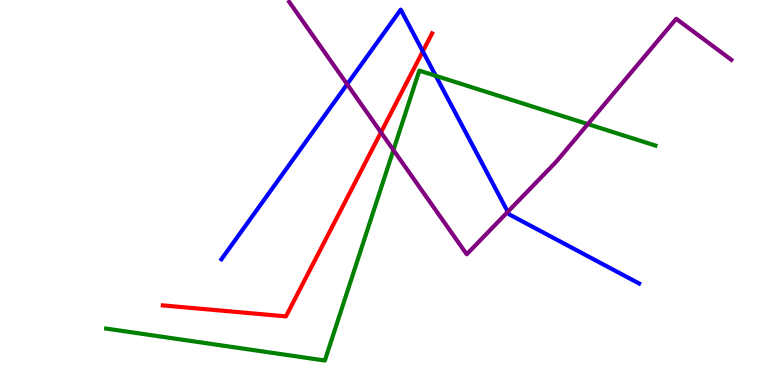[{'lines': ['blue', 'red'], 'intersections': [{'x': 5.46, 'y': 8.67}]}, {'lines': ['green', 'red'], 'intersections': []}, {'lines': ['purple', 'red'], 'intersections': [{'x': 4.92, 'y': 6.56}]}, {'lines': ['blue', 'green'], 'intersections': [{'x': 5.62, 'y': 8.03}]}, {'lines': ['blue', 'purple'], 'intersections': [{'x': 4.48, 'y': 7.81}, {'x': 6.55, 'y': 4.5}]}, {'lines': ['green', 'purple'], 'intersections': [{'x': 5.08, 'y': 6.1}, {'x': 7.58, 'y': 6.78}]}]